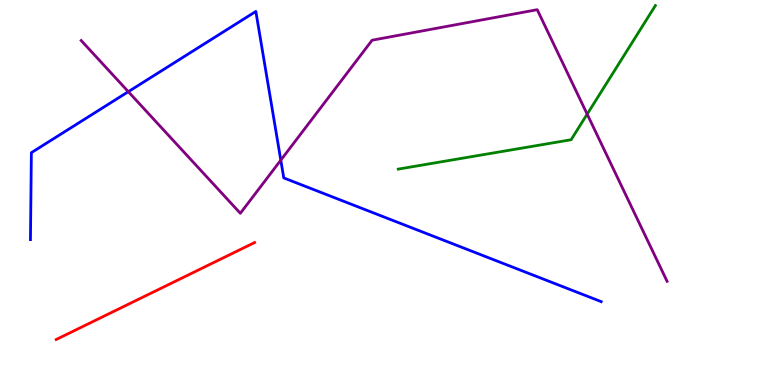[{'lines': ['blue', 'red'], 'intersections': []}, {'lines': ['green', 'red'], 'intersections': []}, {'lines': ['purple', 'red'], 'intersections': []}, {'lines': ['blue', 'green'], 'intersections': []}, {'lines': ['blue', 'purple'], 'intersections': [{'x': 1.66, 'y': 7.62}, {'x': 3.62, 'y': 5.84}]}, {'lines': ['green', 'purple'], 'intersections': [{'x': 7.58, 'y': 7.03}]}]